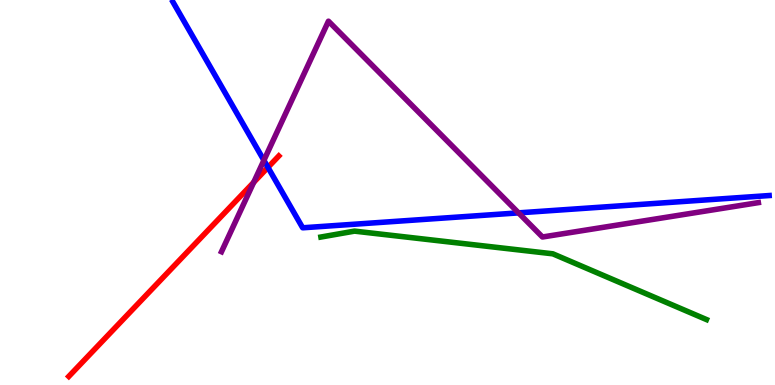[{'lines': ['blue', 'red'], 'intersections': [{'x': 3.46, 'y': 5.65}]}, {'lines': ['green', 'red'], 'intersections': []}, {'lines': ['purple', 'red'], 'intersections': [{'x': 3.27, 'y': 5.26}]}, {'lines': ['blue', 'green'], 'intersections': []}, {'lines': ['blue', 'purple'], 'intersections': [{'x': 3.41, 'y': 5.84}, {'x': 6.69, 'y': 4.47}]}, {'lines': ['green', 'purple'], 'intersections': []}]